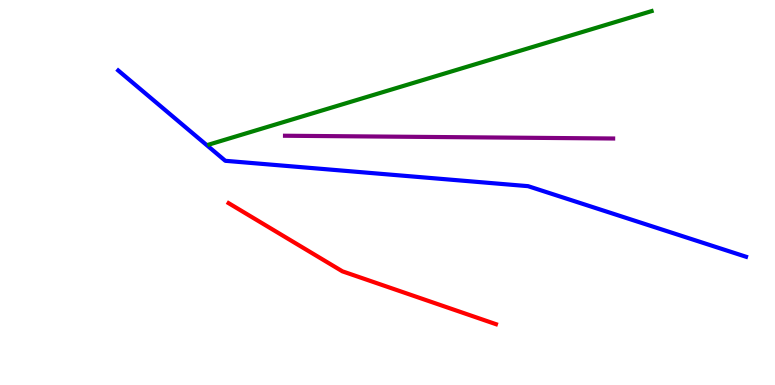[{'lines': ['blue', 'red'], 'intersections': []}, {'lines': ['green', 'red'], 'intersections': []}, {'lines': ['purple', 'red'], 'intersections': []}, {'lines': ['blue', 'green'], 'intersections': []}, {'lines': ['blue', 'purple'], 'intersections': []}, {'lines': ['green', 'purple'], 'intersections': []}]